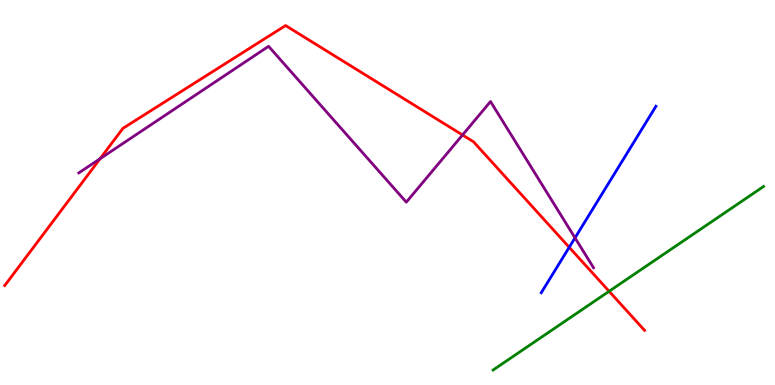[{'lines': ['blue', 'red'], 'intersections': [{'x': 7.34, 'y': 3.58}]}, {'lines': ['green', 'red'], 'intersections': [{'x': 7.86, 'y': 2.43}]}, {'lines': ['purple', 'red'], 'intersections': [{'x': 1.29, 'y': 5.88}, {'x': 5.97, 'y': 6.49}]}, {'lines': ['blue', 'green'], 'intersections': []}, {'lines': ['blue', 'purple'], 'intersections': [{'x': 7.42, 'y': 3.82}]}, {'lines': ['green', 'purple'], 'intersections': []}]